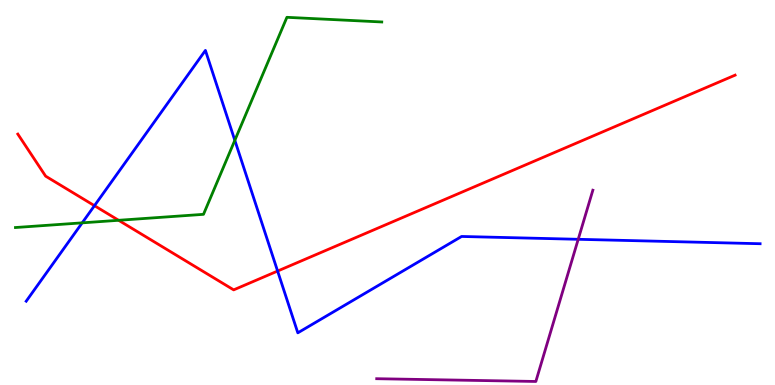[{'lines': ['blue', 'red'], 'intersections': [{'x': 1.22, 'y': 4.66}, {'x': 3.58, 'y': 2.96}]}, {'lines': ['green', 'red'], 'intersections': [{'x': 1.53, 'y': 4.28}]}, {'lines': ['purple', 'red'], 'intersections': []}, {'lines': ['blue', 'green'], 'intersections': [{'x': 1.06, 'y': 4.21}, {'x': 3.03, 'y': 6.36}]}, {'lines': ['blue', 'purple'], 'intersections': [{'x': 7.46, 'y': 3.78}]}, {'lines': ['green', 'purple'], 'intersections': []}]